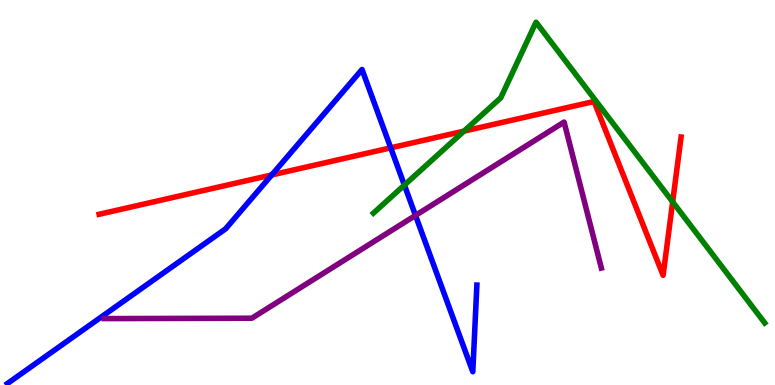[{'lines': ['blue', 'red'], 'intersections': [{'x': 3.51, 'y': 5.46}, {'x': 5.04, 'y': 6.16}]}, {'lines': ['green', 'red'], 'intersections': [{'x': 5.99, 'y': 6.59}, {'x': 8.68, 'y': 4.76}]}, {'lines': ['purple', 'red'], 'intersections': []}, {'lines': ['blue', 'green'], 'intersections': [{'x': 5.22, 'y': 5.19}]}, {'lines': ['blue', 'purple'], 'intersections': [{'x': 5.36, 'y': 4.4}]}, {'lines': ['green', 'purple'], 'intersections': []}]